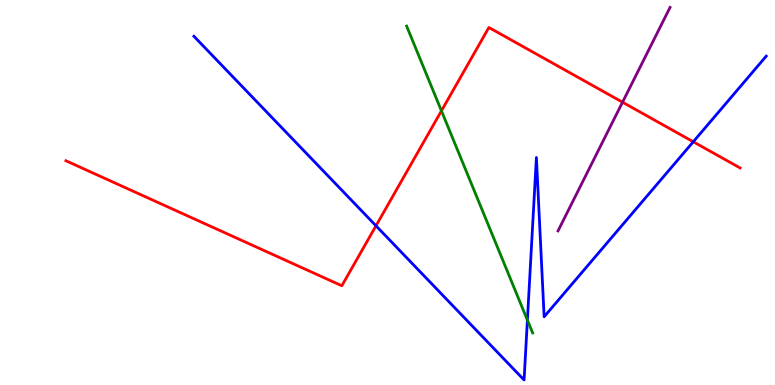[{'lines': ['blue', 'red'], 'intersections': [{'x': 4.85, 'y': 4.14}, {'x': 8.95, 'y': 6.32}]}, {'lines': ['green', 'red'], 'intersections': [{'x': 5.7, 'y': 7.12}]}, {'lines': ['purple', 'red'], 'intersections': [{'x': 8.03, 'y': 7.35}]}, {'lines': ['blue', 'green'], 'intersections': [{'x': 6.81, 'y': 1.69}]}, {'lines': ['blue', 'purple'], 'intersections': []}, {'lines': ['green', 'purple'], 'intersections': []}]